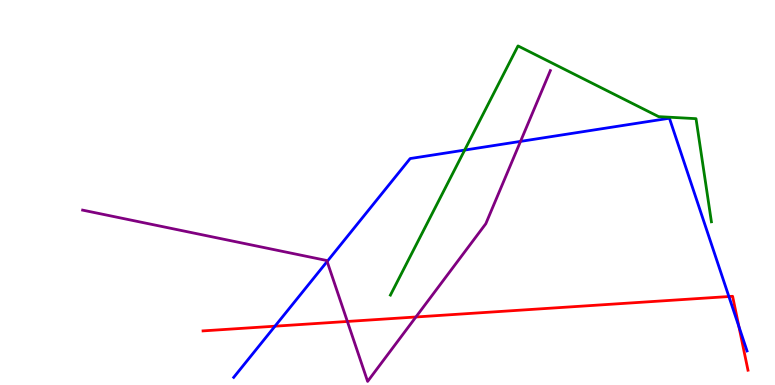[{'lines': ['blue', 'red'], 'intersections': [{'x': 3.55, 'y': 1.53}, {'x': 9.41, 'y': 2.3}, {'x': 9.53, 'y': 1.52}]}, {'lines': ['green', 'red'], 'intersections': []}, {'lines': ['purple', 'red'], 'intersections': [{'x': 4.48, 'y': 1.65}, {'x': 5.37, 'y': 1.77}]}, {'lines': ['blue', 'green'], 'intersections': [{'x': 6.0, 'y': 6.1}]}, {'lines': ['blue', 'purple'], 'intersections': [{'x': 4.22, 'y': 3.21}, {'x': 6.72, 'y': 6.33}]}, {'lines': ['green', 'purple'], 'intersections': []}]